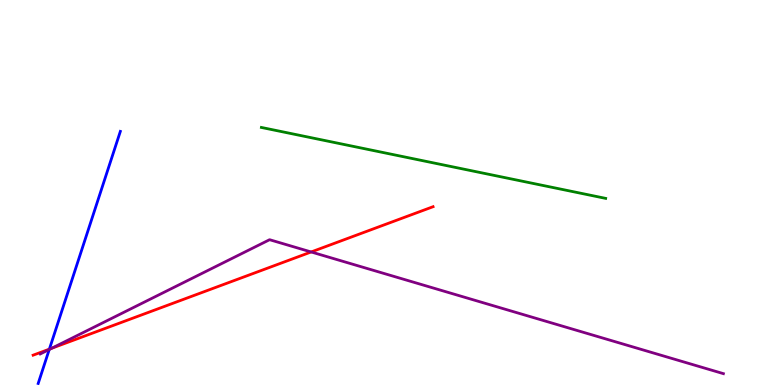[{'lines': ['blue', 'red'], 'intersections': [{'x': 0.637, 'y': 0.931}]}, {'lines': ['green', 'red'], 'intersections': []}, {'lines': ['purple', 'red'], 'intersections': [{'x': 0.665, 'y': 0.952}, {'x': 4.01, 'y': 3.46}]}, {'lines': ['blue', 'green'], 'intersections': []}, {'lines': ['blue', 'purple'], 'intersections': [{'x': 0.636, 'y': 0.923}]}, {'lines': ['green', 'purple'], 'intersections': []}]